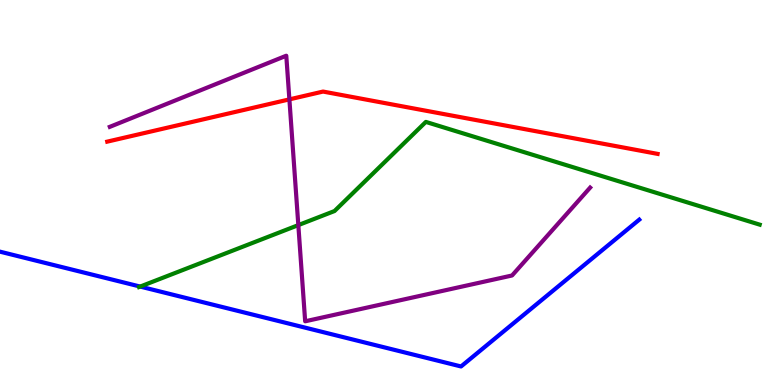[{'lines': ['blue', 'red'], 'intersections': []}, {'lines': ['green', 'red'], 'intersections': []}, {'lines': ['purple', 'red'], 'intersections': [{'x': 3.73, 'y': 7.42}]}, {'lines': ['blue', 'green'], 'intersections': [{'x': 1.81, 'y': 2.56}]}, {'lines': ['blue', 'purple'], 'intersections': []}, {'lines': ['green', 'purple'], 'intersections': [{'x': 3.85, 'y': 4.15}]}]